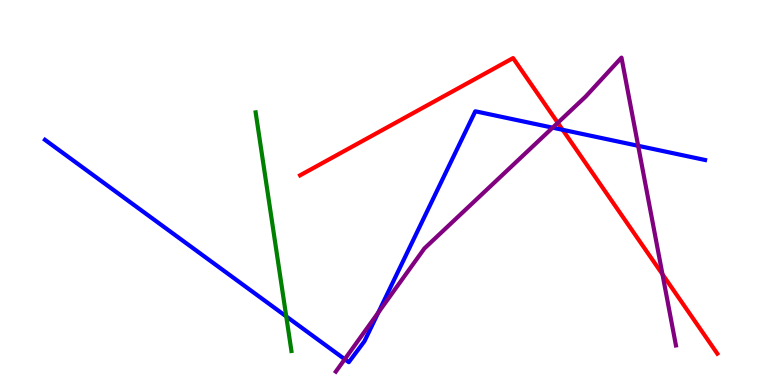[{'lines': ['blue', 'red'], 'intersections': [{'x': 7.26, 'y': 6.63}]}, {'lines': ['green', 'red'], 'intersections': []}, {'lines': ['purple', 'red'], 'intersections': [{'x': 7.2, 'y': 6.81}, {'x': 8.55, 'y': 2.88}]}, {'lines': ['blue', 'green'], 'intersections': [{'x': 3.69, 'y': 1.78}]}, {'lines': ['blue', 'purple'], 'intersections': [{'x': 4.45, 'y': 0.67}, {'x': 4.88, 'y': 1.88}, {'x': 7.13, 'y': 6.68}, {'x': 8.23, 'y': 6.21}]}, {'lines': ['green', 'purple'], 'intersections': []}]